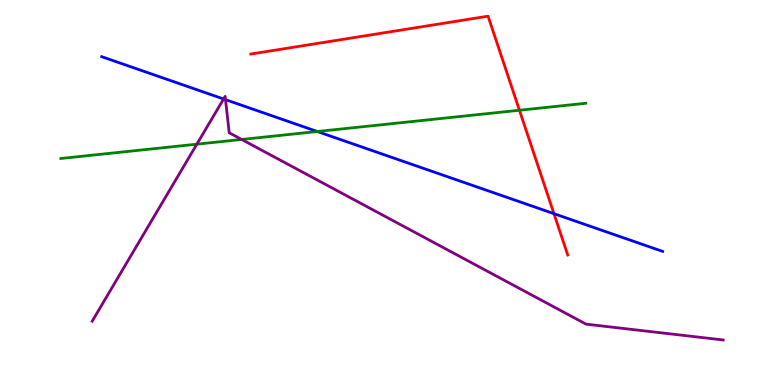[{'lines': ['blue', 'red'], 'intersections': [{'x': 7.15, 'y': 4.45}]}, {'lines': ['green', 'red'], 'intersections': [{'x': 6.7, 'y': 7.14}]}, {'lines': ['purple', 'red'], 'intersections': []}, {'lines': ['blue', 'green'], 'intersections': [{'x': 4.09, 'y': 6.58}]}, {'lines': ['blue', 'purple'], 'intersections': [{'x': 2.88, 'y': 7.43}, {'x': 2.91, 'y': 7.41}]}, {'lines': ['green', 'purple'], 'intersections': [{'x': 2.54, 'y': 6.26}, {'x': 3.12, 'y': 6.38}]}]